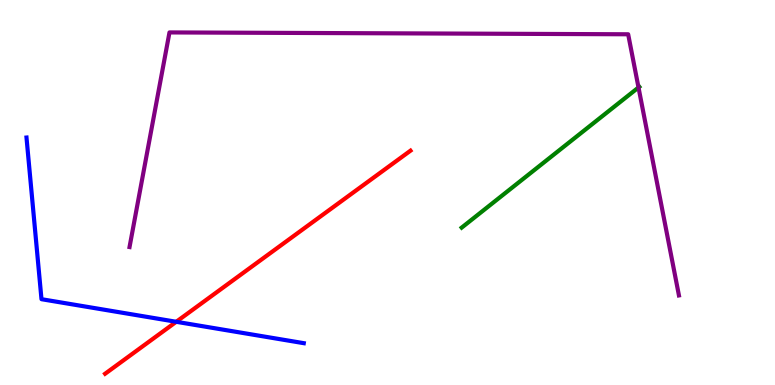[{'lines': ['blue', 'red'], 'intersections': [{'x': 2.27, 'y': 1.64}]}, {'lines': ['green', 'red'], 'intersections': []}, {'lines': ['purple', 'red'], 'intersections': []}, {'lines': ['blue', 'green'], 'intersections': []}, {'lines': ['blue', 'purple'], 'intersections': []}, {'lines': ['green', 'purple'], 'intersections': [{'x': 8.24, 'y': 7.73}]}]